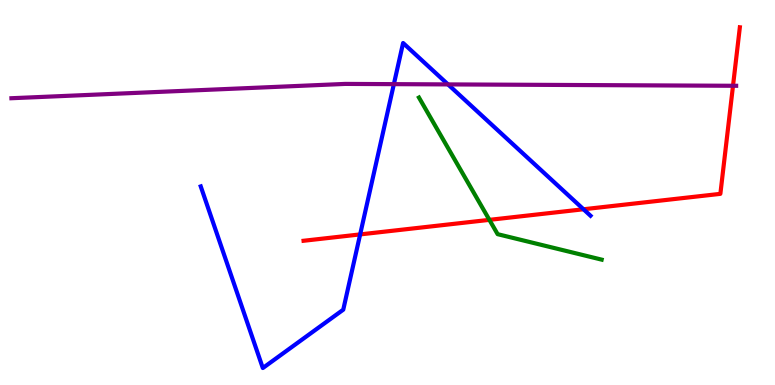[{'lines': ['blue', 'red'], 'intersections': [{'x': 4.65, 'y': 3.91}, {'x': 7.53, 'y': 4.56}]}, {'lines': ['green', 'red'], 'intersections': [{'x': 6.31, 'y': 4.29}]}, {'lines': ['purple', 'red'], 'intersections': [{'x': 9.46, 'y': 7.77}]}, {'lines': ['blue', 'green'], 'intersections': []}, {'lines': ['blue', 'purple'], 'intersections': [{'x': 5.08, 'y': 7.81}, {'x': 5.78, 'y': 7.81}]}, {'lines': ['green', 'purple'], 'intersections': []}]